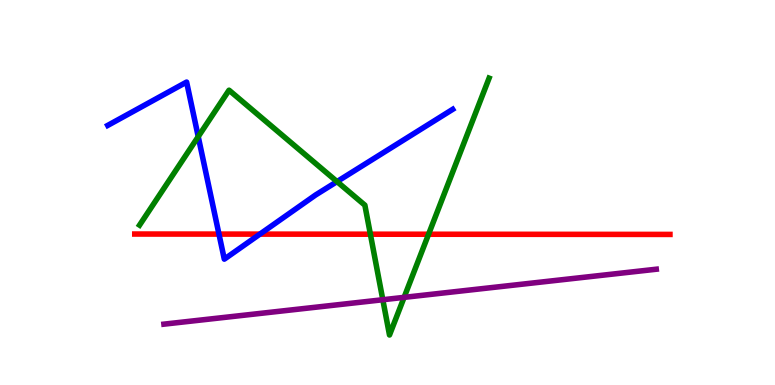[{'lines': ['blue', 'red'], 'intersections': [{'x': 2.83, 'y': 3.92}, {'x': 3.35, 'y': 3.92}]}, {'lines': ['green', 'red'], 'intersections': [{'x': 4.78, 'y': 3.92}, {'x': 5.53, 'y': 3.92}]}, {'lines': ['purple', 'red'], 'intersections': []}, {'lines': ['blue', 'green'], 'intersections': [{'x': 2.56, 'y': 6.45}, {'x': 4.35, 'y': 5.28}]}, {'lines': ['blue', 'purple'], 'intersections': []}, {'lines': ['green', 'purple'], 'intersections': [{'x': 4.94, 'y': 2.21}, {'x': 5.21, 'y': 2.28}]}]